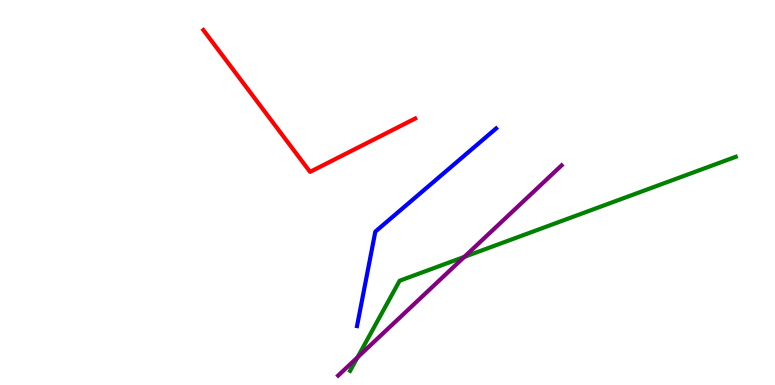[{'lines': ['blue', 'red'], 'intersections': []}, {'lines': ['green', 'red'], 'intersections': []}, {'lines': ['purple', 'red'], 'intersections': []}, {'lines': ['blue', 'green'], 'intersections': []}, {'lines': ['blue', 'purple'], 'intersections': []}, {'lines': ['green', 'purple'], 'intersections': [{'x': 4.61, 'y': 0.718}, {'x': 5.99, 'y': 3.33}]}]